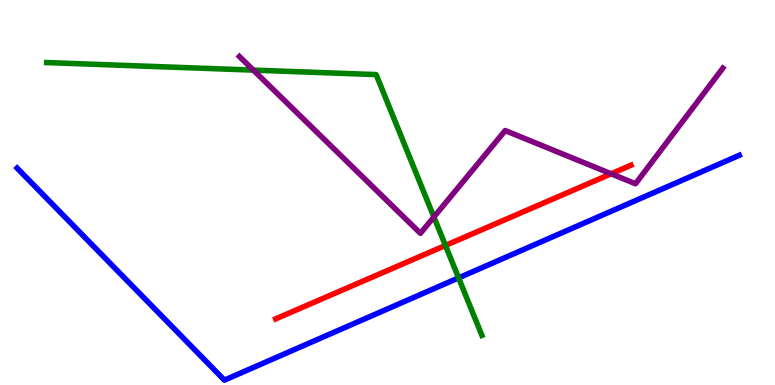[{'lines': ['blue', 'red'], 'intersections': []}, {'lines': ['green', 'red'], 'intersections': [{'x': 5.75, 'y': 3.62}]}, {'lines': ['purple', 'red'], 'intersections': [{'x': 7.89, 'y': 5.49}]}, {'lines': ['blue', 'green'], 'intersections': [{'x': 5.92, 'y': 2.78}]}, {'lines': ['blue', 'purple'], 'intersections': []}, {'lines': ['green', 'purple'], 'intersections': [{'x': 3.27, 'y': 8.18}, {'x': 5.6, 'y': 4.36}]}]